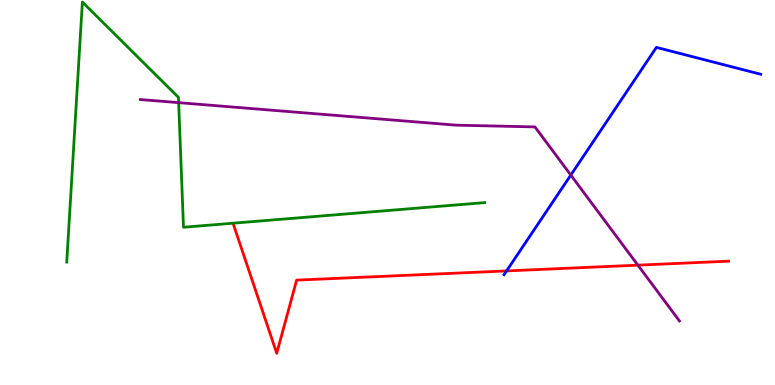[{'lines': ['blue', 'red'], 'intersections': [{'x': 6.54, 'y': 2.96}]}, {'lines': ['green', 'red'], 'intersections': []}, {'lines': ['purple', 'red'], 'intersections': [{'x': 8.23, 'y': 3.11}]}, {'lines': ['blue', 'green'], 'intersections': []}, {'lines': ['blue', 'purple'], 'intersections': [{'x': 7.37, 'y': 5.45}]}, {'lines': ['green', 'purple'], 'intersections': [{'x': 2.31, 'y': 7.33}]}]